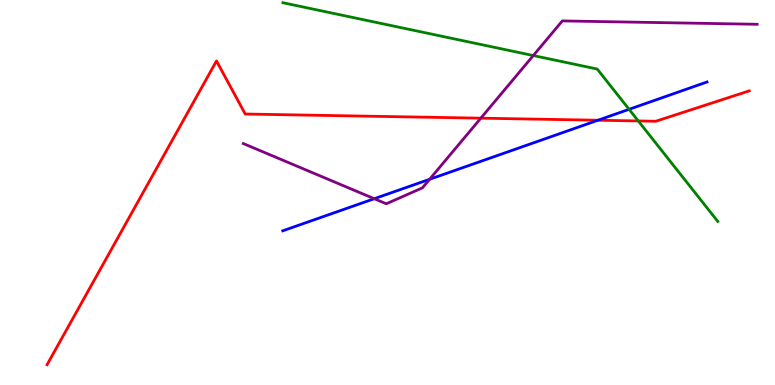[{'lines': ['blue', 'red'], 'intersections': [{'x': 7.72, 'y': 6.88}]}, {'lines': ['green', 'red'], 'intersections': [{'x': 8.24, 'y': 6.86}]}, {'lines': ['purple', 'red'], 'intersections': [{'x': 6.2, 'y': 6.93}]}, {'lines': ['blue', 'green'], 'intersections': [{'x': 8.12, 'y': 7.16}]}, {'lines': ['blue', 'purple'], 'intersections': [{'x': 4.83, 'y': 4.84}, {'x': 5.54, 'y': 5.34}]}, {'lines': ['green', 'purple'], 'intersections': [{'x': 6.88, 'y': 8.56}]}]